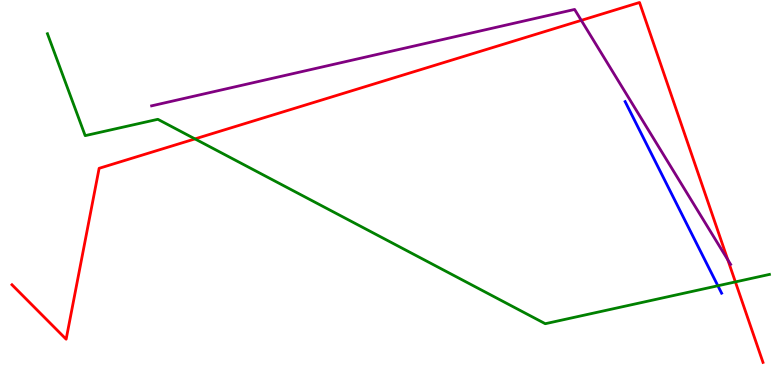[{'lines': ['blue', 'red'], 'intersections': []}, {'lines': ['green', 'red'], 'intersections': [{'x': 2.52, 'y': 6.39}, {'x': 9.49, 'y': 2.68}]}, {'lines': ['purple', 'red'], 'intersections': [{'x': 7.5, 'y': 9.47}, {'x': 9.39, 'y': 3.25}]}, {'lines': ['blue', 'green'], 'intersections': [{'x': 9.26, 'y': 2.58}]}, {'lines': ['blue', 'purple'], 'intersections': []}, {'lines': ['green', 'purple'], 'intersections': []}]